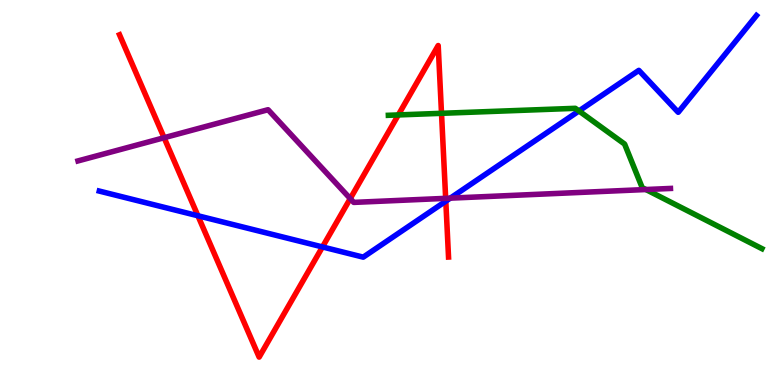[{'lines': ['blue', 'red'], 'intersections': [{'x': 2.55, 'y': 4.4}, {'x': 4.16, 'y': 3.59}, {'x': 5.75, 'y': 4.77}]}, {'lines': ['green', 'red'], 'intersections': [{'x': 5.14, 'y': 7.01}, {'x': 5.7, 'y': 7.06}]}, {'lines': ['purple', 'red'], 'intersections': [{'x': 2.12, 'y': 6.42}, {'x': 4.52, 'y': 4.84}, {'x': 5.75, 'y': 4.85}]}, {'lines': ['blue', 'green'], 'intersections': [{'x': 7.47, 'y': 7.12}]}, {'lines': ['blue', 'purple'], 'intersections': [{'x': 5.81, 'y': 4.85}]}, {'lines': ['green', 'purple'], 'intersections': [{'x': 8.33, 'y': 5.08}]}]